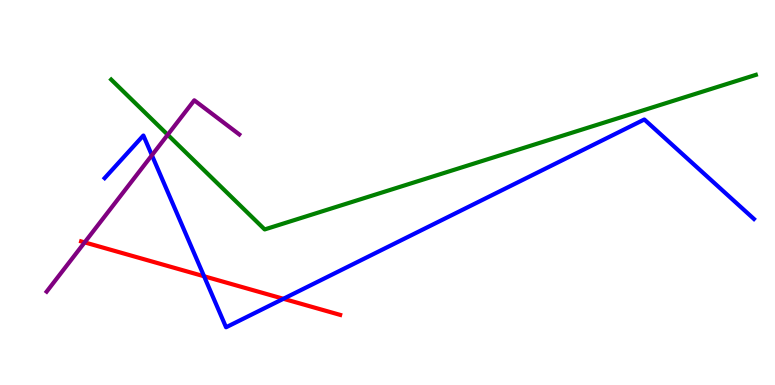[{'lines': ['blue', 'red'], 'intersections': [{'x': 2.63, 'y': 2.82}, {'x': 3.66, 'y': 2.24}]}, {'lines': ['green', 'red'], 'intersections': []}, {'lines': ['purple', 'red'], 'intersections': [{'x': 1.09, 'y': 3.7}]}, {'lines': ['blue', 'green'], 'intersections': []}, {'lines': ['blue', 'purple'], 'intersections': [{'x': 1.96, 'y': 5.97}]}, {'lines': ['green', 'purple'], 'intersections': [{'x': 2.16, 'y': 6.5}]}]